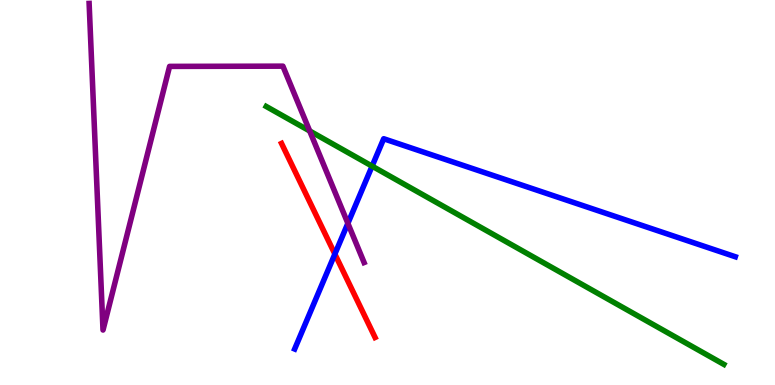[{'lines': ['blue', 'red'], 'intersections': [{'x': 4.32, 'y': 3.4}]}, {'lines': ['green', 'red'], 'intersections': []}, {'lines': ['purple', 'red'], 'intersections': []}, {'lines': ['blue', 'green'], 'intersections': [{'x': 4.8, 'y': 5.68}]}, {'lines': ['blue', 'purple'], 'intersections': [{'x': 4.49, 'y': 4.2}]}, {'lines': ['green', 'purple'], 'intersections': [{'x': 4.0, 'y': 6.6}]}]